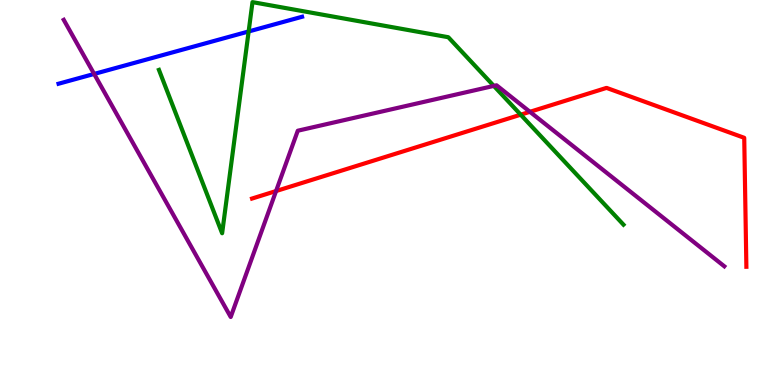[{'lines': ['blue', 'red'], 'intersections': []}, {'lines': ['green', 'red'], 'intersections': [{'x': 6.72, 'y': 7.02}]}, {'lines': ['purple', 'red'], 'intersections': [{'x': 3.56, 'y': 5.04}, {'x': 6.84, 'y': 7.1}]}, {'lines': ['blue', 'green'], 'intersections': [{'x': 3.21, 'y': 9.18}]}, {'lines': ['blue', 'purple'], 'intersections': [{'x': 1.21, 'y': 8.08}]}, {'lines': ['green', 'purple'], 'intersections': [{'x': 6.37, 'y': 7.77}]}]